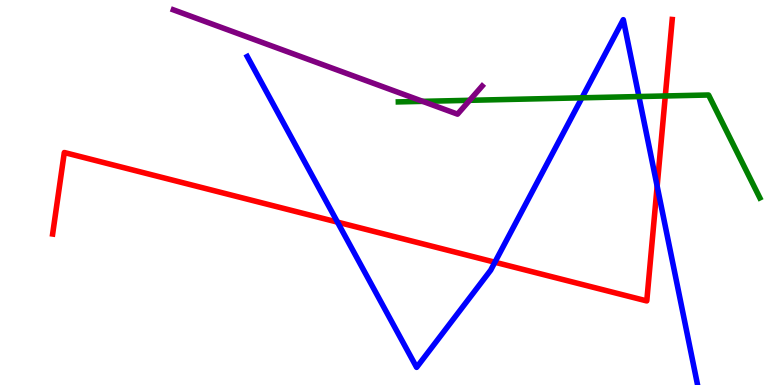[{'lines': ['blue', 'red'], 'intersections': [{'x': 4.35, 'y': 4.23}, {'x': 6.39, 'y': 3.19}, {'x': 8.48, 'y': 5.16}]}, {'lines': ['green', 'red'], 'intersections': [{'x': 8.58, 'y': 7.51}]}, {'lines': ['purple', 'red'], 'intersections': []}, {'lines': ['blue', 'green'], 'intersections': [{'x': 7.51, 'y': 7.46}, {'x': 8.24, 'y': 7.49}]}, {'lines': ['blue', 'purple'], 'intersections': []}, {'lines': ['green', 'purple'], 'intersections': [{'x': 5.45, 'y': 7.37}, {'x': 6.06, 'y': 7.39}]}]